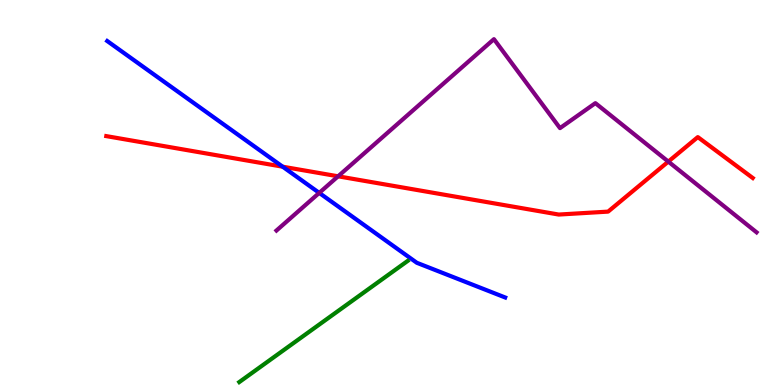[{'lines': ['blue', 'red'], 'intersections': [{'x': 3.65, 'y': 5.67}]}, {'lines': ['green', 'red'], 'intersections': []}, {'lines': ['purple', 'red'], 'intersections': [{'x': 4.36, 'y': 5.42}, {'x': 8.62, 'y': 5.8}]}, {'lines': ['blue', 'green'], 'intersections': []}, {'lines': ['blue', 'purple'], 'intersections': [{'x': 4.12, 'y': 4.99}]}, {'lines': ['green', 'purple'], 'intersections': []}]